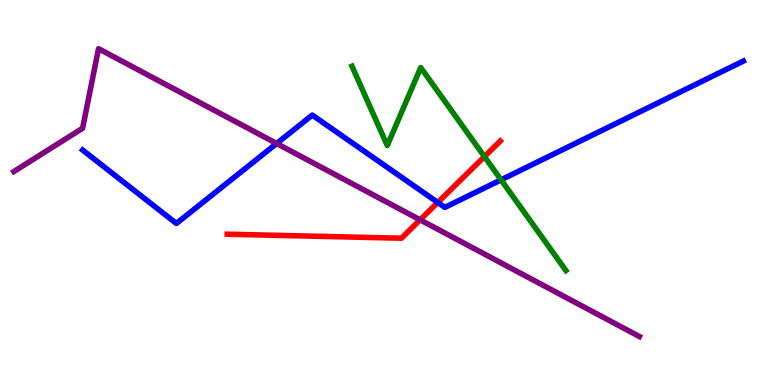[{'lines': ['blue', 'red'], 'intersections': [{'x': 5.65, 'y': 4.74}]}, {'lines': ['green', 'red'], 'intersections': [{'x': 6.25, 'y': 5.93}]}, {'lines': ['purple', 'red'], 'intersections': [{'x': 5.42, 'y': 4.29}]}, {'lines': ['blue', 'green'], 'intersections': [{'x': 6.47, 'y': 5.33}]}, {'lines': ['blue', 'purple'], 'intersections': [{'x': 3.57, 'y': 6.27}]}, {'lines': ['green', 'purple'], 'intersections': []}]